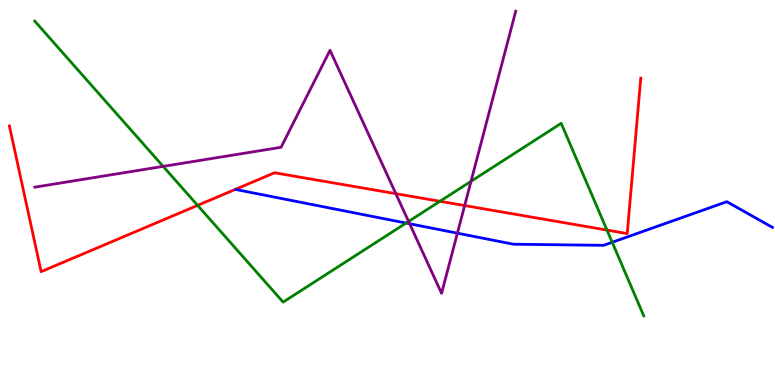[{'lines': ['blue', 'red'], 'intersections': []}, {'lines': ['green', 'red'], 'intersections': [{'x': 2.55, 'y': 4.67}, {'x': 5.68, 'y': 4.77}, {'x': 7.83, 'y': 4.02}]}, {'lines': ['purple', 'red'], 'intersections': [{'x': 5.11, 'y': 4.97}, {'x': 6.0, 'y': 4.66}]}, {'lines': ['blue', 'green'], 'intersections': [{'x': 5.24, 'y': 4.21}, {'x': 7.9, 'y': 3.71}]}, {'lines': ['blue', 'purple'], 'intersections': [{'x': 5.29, 'y': 4.19}, {'x': 5.9, 'y': 3.94}]}, {'lines': ['green', 'purple'], 'intersections': [{'x': 2.11, 'y': 5.68}, {'x': 5.27, 'y': 4.25}, {'x': 6.08, 'y': 5.29}]}]